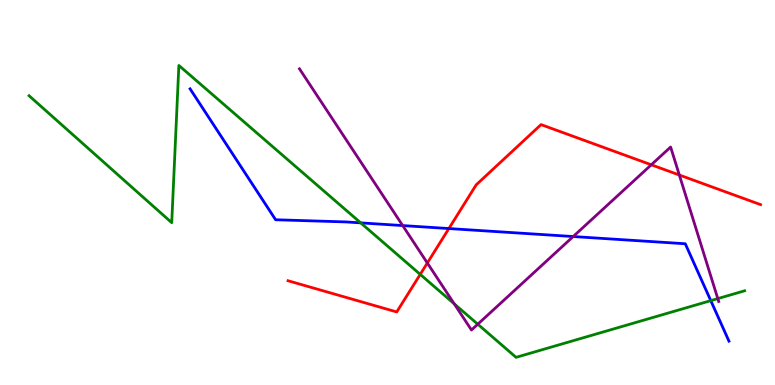[{'lines': ['blue', 'red'], 'intersections': [{'x': 5.79, 'y': 4.06}]}, {'lines': ['green', 'red'], 'intersections': [{'x': 5.42, 'y': 2.87}]}, {'lines': ['purple', 'red'], 'intersections': [{'x': 5.51, 'y': 3.17}, {'x': 8.4, 'y': 5.72}, {'x': 8.77, 'y': 5.45}]}, {'lines': ['blue', 'green'], 'intersections': [{'x': 4.65, 'y': 4.21}, {'x': 9.17, 'y': 2.19}]}, {'lines': ['blue', 'purple'], 'intersections': [{'x': 5.2, 'y': 4.14}, {'x': 7.4, 'y': 3.86}]}, {'lines': ['green', 'purple'], 'intersections': [{'x': 5.86, 'y': 2.11}, {'x': 6.16, 'y': 1.58}, {'x': 9.26, 'y': 2.24}]}]